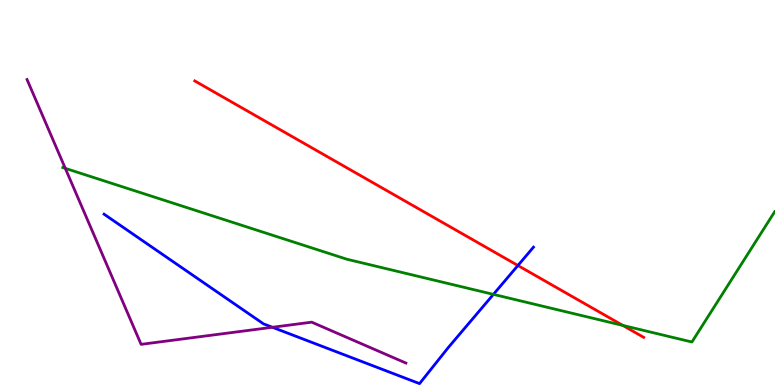[{'lines': ['blue', 'red'], 'intersections': [{'x': 6.68, 'y': 3.1}]}, {'lines': ['green', 'red'], 'intersections': [{'x': 8.04, 'y': 1.55}]}, {'lines': ['purple', 'red'], 'intersections': []}, {'lines': ['blue', 'green'], 'intersections': [{'x': 6.37, 'y': 2.35}]}, {'lines': ['blue', 'purple'], 'intersections': [{'x': 3.51, 'y': 1.5}]}, {'lines': ['green', 'purple'], 'intersections': [{'x': 0.843, 'y': 5.63}]}]